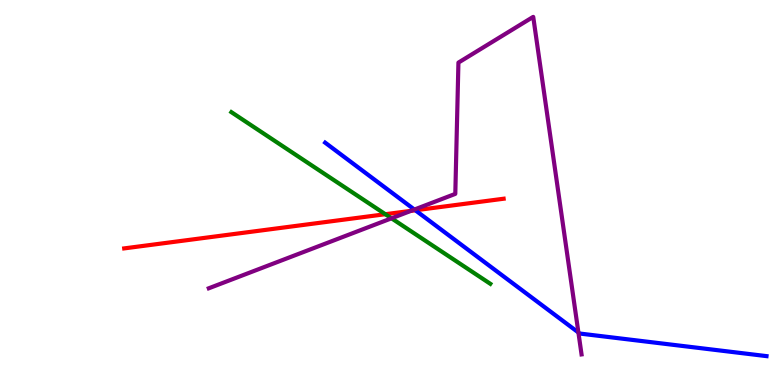[{'lines': ['blue', 'red'], 'intersections': [{'x': 5.36, 'y': 4.54}]}, {'lines': ['green', 'red'], 'intersections': [{'x': 4.97, 'y': 4.44}]}, {'lines': ['purple', 'red'], 'intersections': [{'x': 5.3, 'y': 4.52}]}, {'lines': ['blue', 'green'], 'intersections': []}, {'lines': ['blue', 'purple'], 'intersections': [{'x': 5.35, 'y': 4.56}, {'x': 7.46, 'y': 1.36}]}, {'lines': ['green', 'purple'], 'intersections': [{'x': 5.05, 'y': 4.33}]}]